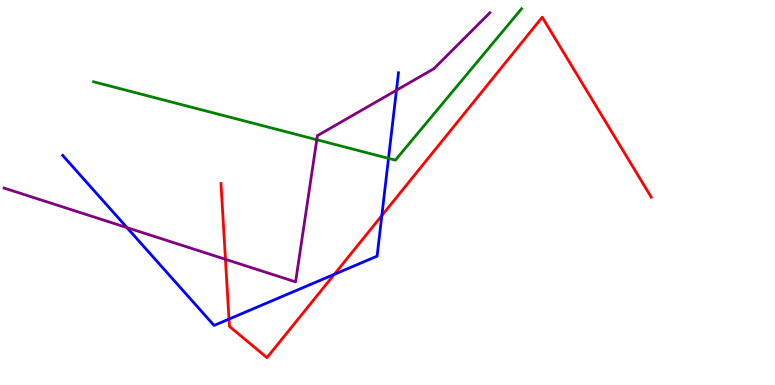[{'lines': ['blue', 'red'], 'intersections': [{'x': 2.95, 'y': 1.71}, {'x': 4.31, 'y': 2.87}, {'x': 4.93, 'y': 4.4}]}, {'lines': ['green', 'red'], 'intersections': []}, {'lines': ['purple', 'red'], 'intersections': [{'x': 2.91, 'y': 3.26}]}, {'lines': ['blue', 'green'], 'intersections': [{'x': 5.01, 'y': 5.89}]}, {'lines': ['blue', 'purple'], 'intersections': [{'x': 1.64, 'y': 4.09}, {'x': 5.12, 'y': 7.66}]}, {'lines': ['green', 'purple'], 'intersections': [{'x': 4.09, 'y': 6.37}]}]